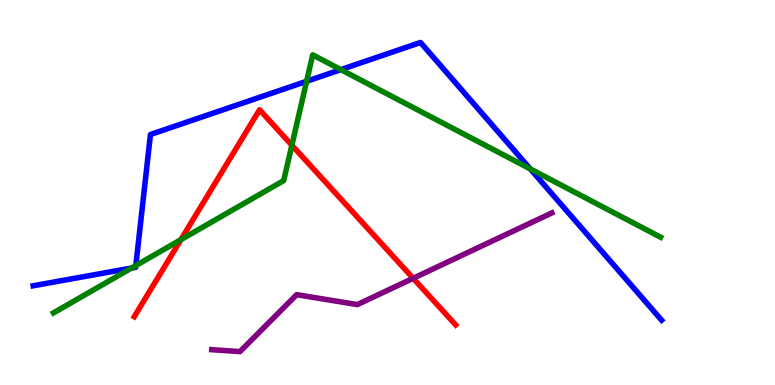[{'lines': ['blue', 'red'], 'intersections': []}, {'lines': ['green', 'red'], 'intersections': [{'x': 2.33, 'y': 3.77}, {'x': 3.77, 'y': 6.23}]}, {'lines': ['purple', 'red'], 'intersections': [{'x': 5.33, 'y': 2.77}]}, {'lines': ['blue', 'green'], 'intersections': [{'x': 1.7, 'y': 3.04}, {'x': 1.75, 'y': 3.1}, {'x': 3.96, 'y': 7.89}, {'x': 4.4, 'y': 8.19}, {'x': 6.84, 'y': 5.61}]}, {'lines': ['blue', 'purple'], 'intersections': []}, {'lines': ['green', 'purple'], 'intersections': []}]